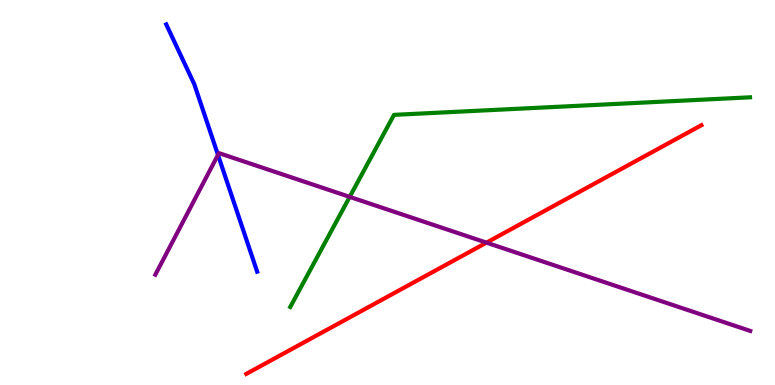[{'lines': ['blue', 'red'], 'intersections': []}, {'lines': ['green', 'red'], 'intersections': []}, {'lines': ['purple', 'red'], 'intersections': [{'x': 6.28, 'y': 3.7}]}, {'lines': ['blue', 'green'], 'intersections': []}, {'lines': ['blue', 'purple'], 'intersections': [{'x': 2.81, 'y': 5.98}]}, {'lines': ['green', 'purple'], 'intersections': [{'x': 4.51, 'y': 4.89}]}]